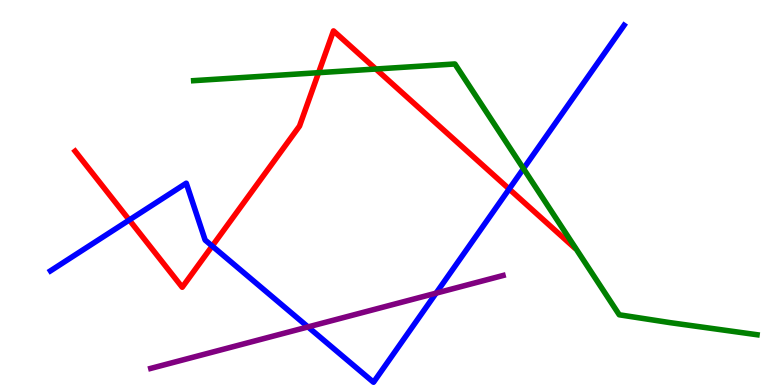[{'lines': ['blue', 'red'], 'intersections': [{'x': 1.67, 'y': 4.29}, {'x': 2.74, 'y': 3.61}, {'x': 6.57, 'y': 5.09}]}, {'lines': ['green', 'red'], 'intersections': [{'x': 4.11, 'y': 8.11}, {'x': 4.85, 'y': 8.21}]}, {'lines': ['purple', 'red'], 'intersections': []}, {'lines': ['blue', 'green'], 'intersections': [{'x': 6.75, 'y': 5.62}]}, {'lines': ['blue', 'purple'], 'intersections': [{'x': 3.97, 'y': 1.51}, {'x': 5.63, 'y': 2.39}]}, {'lines': ['green', 'purple'], 'intersections': []}]